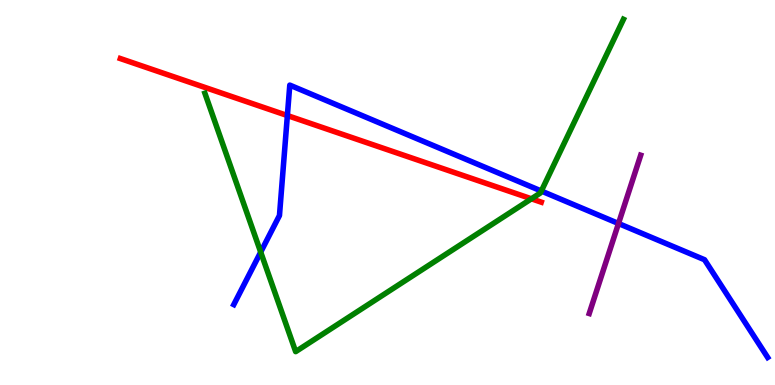[{'lines': ['blue', 'red'], 'intersections': [{'x': 3.71, 'y': 7.0}]}, {'lines': ['green', 'red'], 'intersections': [{'x': 6.86, 'y': 4.84}]}, {'lines': ['purple', 'red'], 'intersections': []}, {'lines': ['blue', 'green'], 'intersections': [{'x': 3.36, 'y': 3.45}, {'x': 6.98, 'y': 5.04}]}, {'lines': ['blue', 'purple'], 'intersections': [{'x': 7.98, 'y': 4.19}]}, {'lines': ['green', 'purple'], 'intersections': []}]